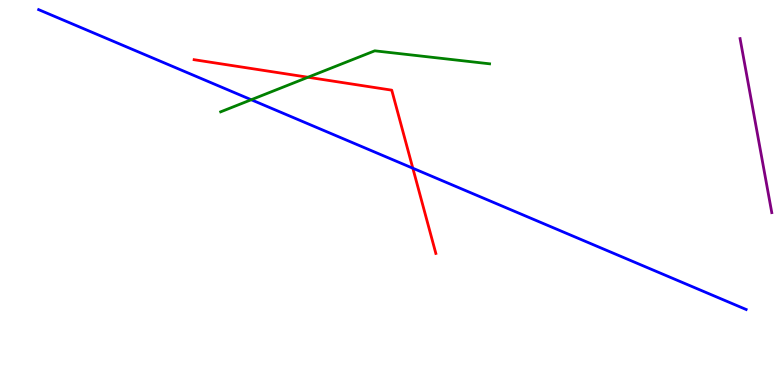[{'lines': ['blue', 'red'], 'intersections': [{'x': 5.33, 'y': 5.63}]}, {'lines': ['green', 'red'], 'intersections': [{'x': 3.97, 'y': 7.99}]}, {'lines': ['purple', 'red'], 'intersections': []}, {'lines': ['blue', 'green'], 'intersections': [{'x': 3.24, 'y': 7.41}]}, {'lines': ['blue', 'purple'], 'intersections': []}, {'lines': ['green', 'purple'], 'intersections': []}]